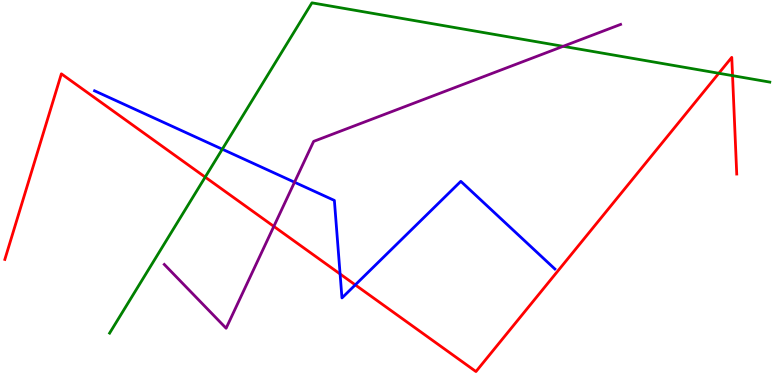[{'lines': ['blue', 'red'], 'intersections': [{'x': 4.39, 'y': 2.88}, {'x': 4.58, 'y': 2.6}]}, {'lines': ['green', 'red'], 'intersections': [{'x': 2.65, 'y': 5.4}, {'x': 9.27, 'y': 8.1}, {'x': 9.45, 'y': 8.04}]}, {'lines': ['purple', 'red'], 'intersections': [{'x': 3.53, 'y': 4.12}]}, {'lines': ['blue', 'green'], 'intersections': [{'x': 2.87, 'y': 6.12}]}, {'lines': ['blue', 'purple'], 'intersections': [{'x': 3.8, 'y': 5.27}]}, {'lines': ['green', 'purple'], 'intersections': [{'x': 7.27, 'y': 8.8}]}]